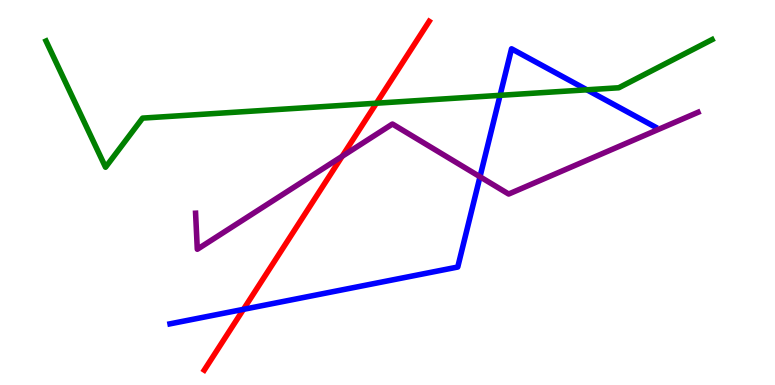[{'lines': ['blue', 'red'], 'intersections': [{'x': 3.14, 'y': 1.97}]}, {'lines': ['green', 'red'], 'intersections': [{'x': 4.86, 'y': 7.32}]}, {'lines': ['purple', 'red'], 'intersections': [{'x': 4.42, 'y': 5.94}]}, {'lines': ['blue', 'green'], 'intersections': [{'x': 6.45, 'y': 7.52}, {'x': 7.57, 'y': 7.67}]}, {'lines': ['blue', 'purple'], 'intersections': [{'x': 6.19, 'y': 5.41}]}, {'lines': ['green', 'purple'], 'intersections': []}]